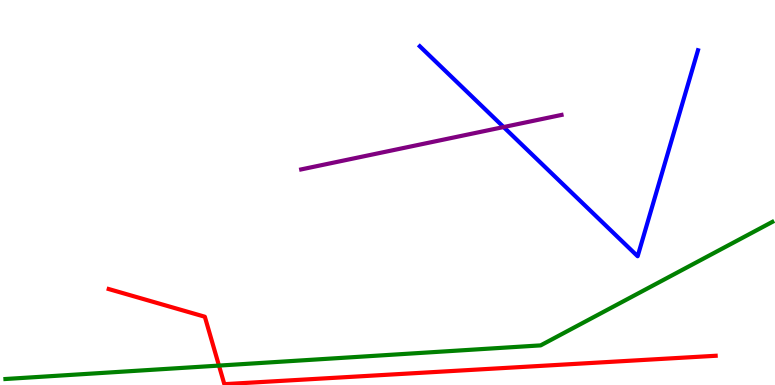[{'lines': ['blue', 'red'], 'intersections': []}, {'lines': ['green', 'red'], 'intersections': [{'x': 2.83, 'y': 0.504}]}, {'lines': ['purple', 'red'], 'intersections': []}, {'lines': ['blue', 'green'], 'intersections': []}, {'lines': ['blue', 'purple'], 'intersections': [{'x': 6.5, 'y': 6.7}]}, {'lines': ['green', 'purple'], 'intersections': []}]